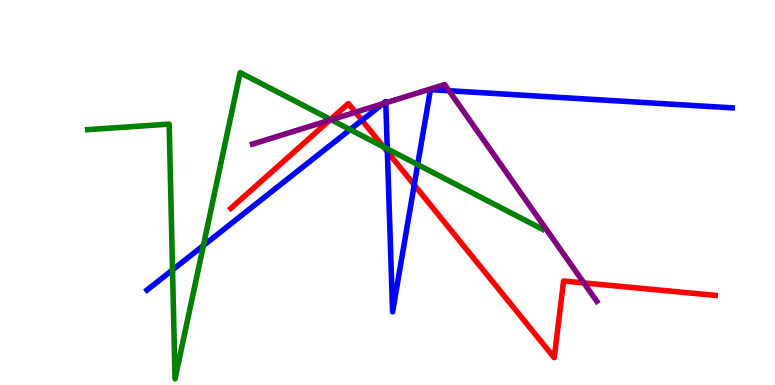[{'lines': ['blue', 'red'], 'intersections': [{'x': 4.67, 'y': 6.88}, {'x': 5.0, 'y': 6.06}, {'x': 5.34, 'y': 5.2}]}, {'lines': ['green', 'red'], 'intersections': [{'x': 4.27, 'y': 6.9}, {'x': 4.95, 'y': 6.18}]}, {'lines': ['purple', 'red'], 'intersections': [{'x': 4.26, 'y': 6.88}, {'x': 4.59, 'y': 7.08}, {'x': 7.53, 'y': 2.65}]}, {'lines': ['blue', 'green'], 'intersections': [{'x': 2.23, 'y': 2.99}, {'x': 2.62, 'y': 3.62}, {'x': 4.52, 'y': 6.63}, {'x': 5.0, 'y': 6.13}, {'x': 5.39, 'y': 5.72}]}, {'lines': ['blue', 'purple'], 'intersections': [{'x': 4.94, 'y': 7.31}, {'x': 4.98, 'y': 7.33}, {'x': 5.79, 'y': 7.64}]}, {'lines': ['green', 'purple'], 'intersections': [{'x': 4.27, 'y': 6.89}]}]